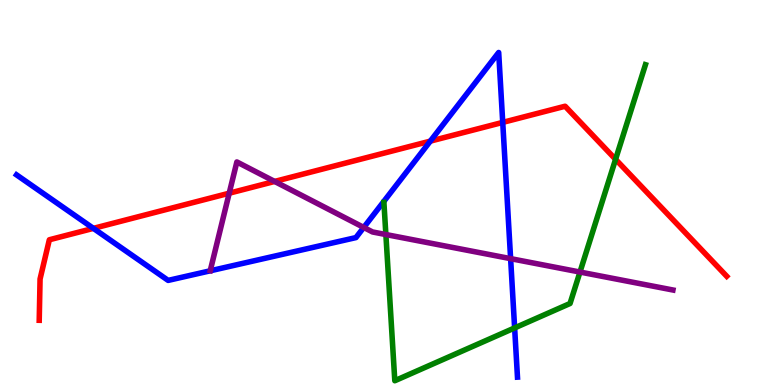[{'lines': ['blue', 'red'], 'intersections': [{'x': 1.21, 'y': 4.07}, {'x': 5.55, 'y': 6.33}, {'x': 6.49, 'y': 6.82}]}, {'lines': ['green', 'red'], 'intersections': [{'x': 7.94, 'y': 5.86}]}, {'lines': ['purple', 'red'], 'intersections': [{'x': 2.96, 'y': 4.98}, {'x': 3.54, 'y': 5.29}]}, {'lines': ['blue', 'green'], 'intersections': [{'x': 6.64, 'y': 1.48}]}, {'lines': ['blue', 'purple'], 'intersections': [{'x': 4.69, 'y': 4.09}, {'x': 6.59, 'y': 3.28}]}, {'lines': ['green', 'purple'], 'intersections': [{'x': 4.98, 'y': 3.91}, {'x': 7.48, 'y': 2.93}]}]